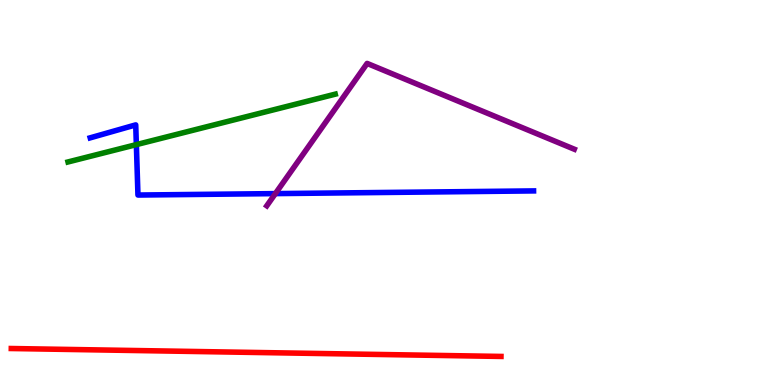[{'lines': ['blue', 'red'], 'intersections': []}, {'lines': ['green', 'red'], 'intersections': []}, {'lines': ['purple', 'red'], 'intersections': []}, {'lines': ['blue', 'green'], 'intersections': [{'x': 1.76, 'y': 6.24}]}, {'lines': ['blue', 'purple'], 'intersections': [{'x': 3.55, 'y': 4.97}]}, {'lines': ['green', 'purple'], 'intersections': []}]